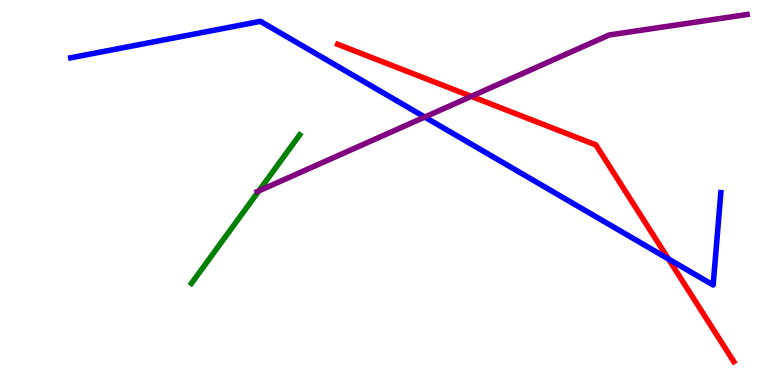[{'lines': ['blue', 'red'], 'intersections': [{'x': 8.63, 'y': 3.27}]}, {'lines': ['green', 'red'], 'intersections': []}, {'lines': ['purple', 'red'], 'intersections': [{'x': 6.08, 'y': 7.5}]}, {'lines': ['blue', 'green'], 'intersections': []}, {'lines': ['blue', 'purple'], 'intersections': [{'x': 5.48, 'y': 6.96}]}, {'lines': ['green', 'purple'], 'intersections': [{'x': 3.34, 'y': 5.04}]}]